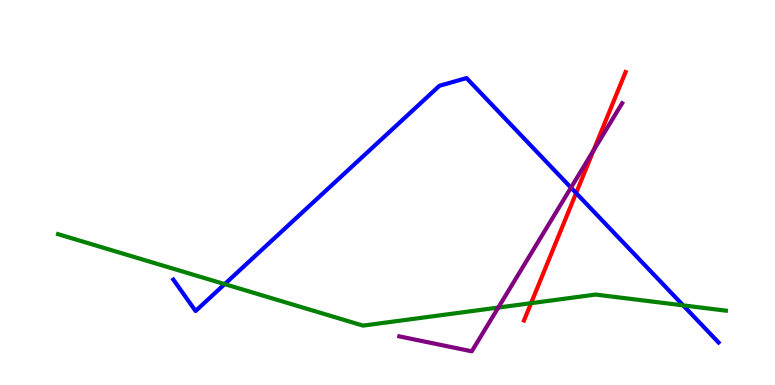[{'lines': ['blue', 'red'], 'intersections': [{'x': 7.43, 'y': 4.99}]}, {'lines': ['green', 'red'], 'intersections': [{'x': 6.85, 'y': 2.13}]}, {'lines': ['purple', 'red'], 'intersections': [{'x': 7.66, 'y': 6.09}]}, {'lines': ['blue', 'green'], 'intersections': [{'x': 2.9, 'y': 2.62}, {'x': 8.82, 'y': 2.07}]}, {'lines': ['blue', 'purple'], 'intersections': [{'x': 7.37, 'y': 5.13}]}, {'lines': ['green', 'purple'], 'intersections': [{'x': 6.43, 'y': 2.01}]}]